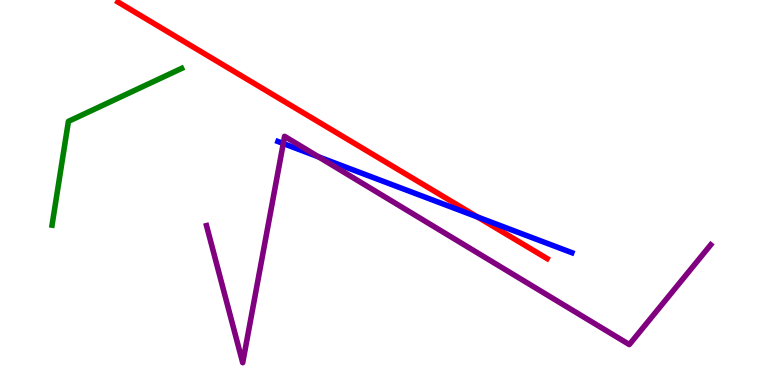[{'lines': ['blue', 'red'], 'intersections': [{'x': 6.16, 'y': 4.36}]}, {'lines': ['green', 'red'], 'intersections': []}, {'lines': ['purple', 'red'], 'intersections': []}, {'lines': ['blue', 'green'], 'intersections': []}, {'lines': ['blue', 'purple'], 'intersections': [{'x': 3.65, 'y': 6.27}, {'x': 4.11, 'y': 5.93}]}, {'lines': ['green', 'purple'], 'intersections': []}]